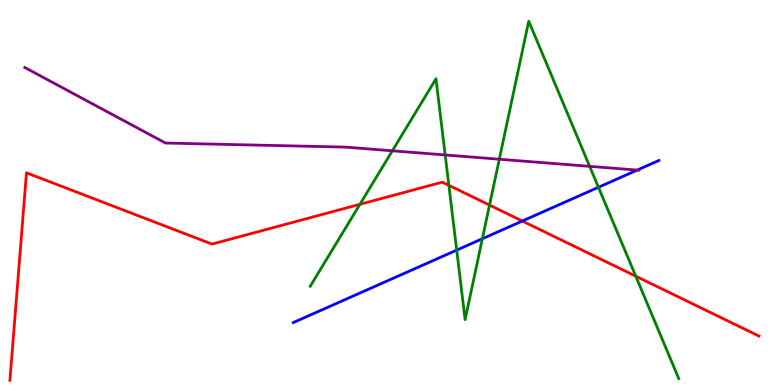[{'lines': ['blue', 'red'], 'intersections': [{'x': 6.74, 'y': 4.26}]}, {'lines': ['green', 'red'], 'intersections': [{'x': 4.64, 'y': 4.69}, {'x': 5.79, 'y': 5.19}, {'x': 6.32, 'y': 4.67}, {'x': 8.2, 'y': 2.83}]}, {'lines': ['purple', 'red'], 'intersections': []}, {'lines': ['blue', 'green'], 'intersections': [{'x': 5.89, 'y': 3.5}, {'x': 6.22, 'y': 3.8}, {'x': 7.72, 'y': 5.14}]}, {'lines': ['blue', 'purple'], 'intersections': [{'x': 8.22, 'y': 5.58}]}, {'lines': ['green', 'purple'], 'intersections': [{'x': 5.06, 'y': 6.08}, {'x': 5.74, 'y': 5.98}, {'x': 6.44, 'y': 5.86}, {'x': 7.61, 'y': 5.68}]}]